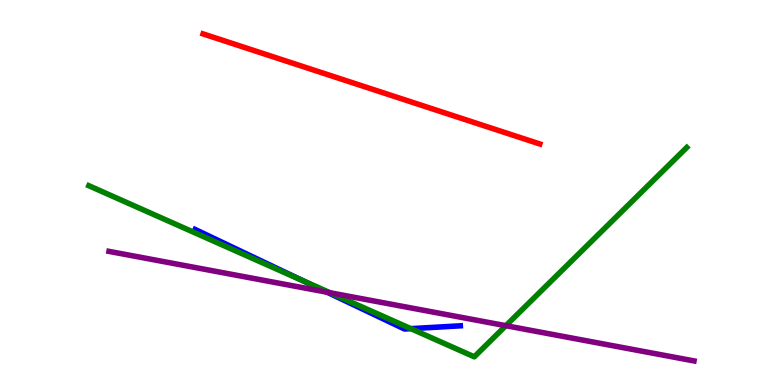[{'lines': ['blue', 'red'], 'intersections': []}, {'lines': ['green', 'red'], 'intersections': []}, {'lines': ['purple', 'red'], 'intersections': []}, {'lines': ['blue', 'green'], 'intersections': [{'x': 3.92, 'y': 2.7}, {'x': 5.3, 'y': 1.46}]}, {'lines': ['blue', 'purple'], 'intersections': [{'x': 4.22, 'y': 2.41}]}, {'lines': ['green', 'purple'], 'intersections': [{'x': 4.26, 'y': 2.4}, {'x': 6.53, 'y': 1.54}]}]